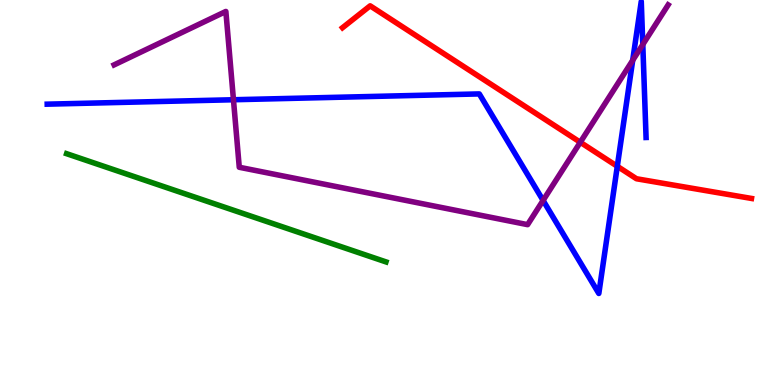[{'lines': ['blue', 'red'], 'intersections': [{'x': 7.97, 'y': 5.68}]}, {'lines': ['green', 'red'], 'intersections': []}, {'lines': ['purple', 'red'], 'intersections': [{'x': 7.49, 'y': 6.3}]}, {'lines': ['blue', 'green'], 'intersections': []}, {'lines': ['blue', 'purple'], 'intersections': [{'x': 3.01, 'y': 7.41}, {'x': 7.01, 'y': 4.79}, {'x': 8.16, 'y': 8.43}, {'x': 8.29, 'y': 8.84}]}, {'lines': ['green', 'purple'], 'intersections': []}]